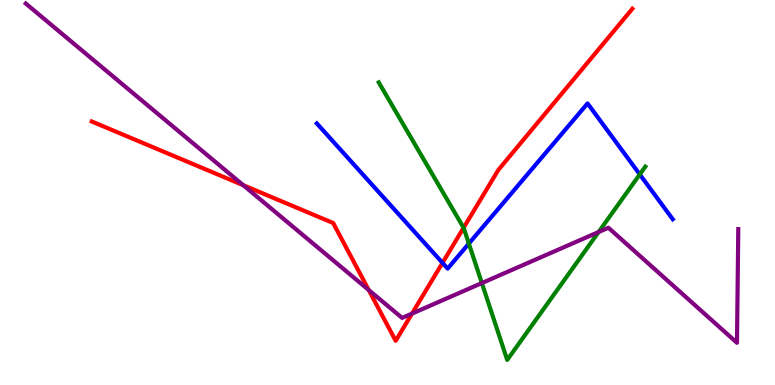[{'lines': ['blue', 'red'], 'intersections': [{'x': 5.71, 'y': 3.17}]}, {'lines': ['green', 'red'], 'intersections': [{'x': 5.98, 'y': 4.08}]}, {'lines': ['purple', 'red'], 'intersections': [{'x': 3.14, 'y': 5.19}, {'x': 4.76, 'y': 2.47}, {'x': 5.32, 'y': 1.86}]}, {'lines': ['blue', 'green'], 'intersections': [{'x': 6.05, 'y': 3.67}, {'x': 8.26, 'y': 5.47}]}, {'lines': ['blue', 'purple'], 'intersections': []}, {'lines': ['green', 'purple'], 'intersections': [{'x': 6.22, 'y': 2.65}, {'x': 7.72, 'y': 3.97}]}]